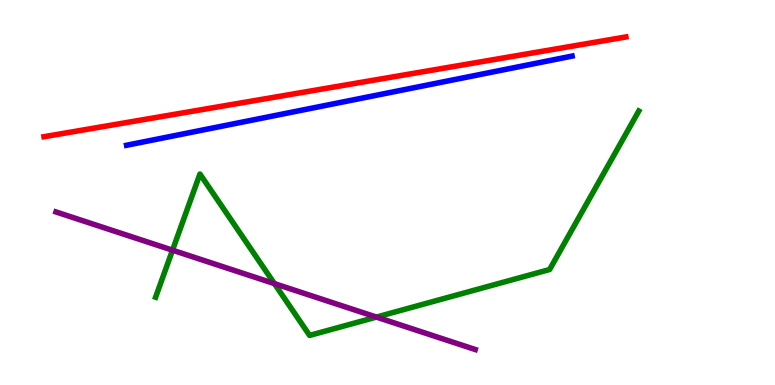[{'lines': ['blue', 'red'], 'intersections': []}, {'lines': ['green', 'red'], 'intersections': []}, {'lines': ['purple', 'red'], 'intersections': []}, {'lines': ['blue', 'green'], 'intersections': []}, {'lines': ['blue', 'purple'], 'intersections': []}, {'lines': ['green', 'purple'], 'intersections': [{'x': 2.23, 'y': 3.5}, {'x': 3.54, 'y': 2.63}, {'x': 4.86, 'y': 1.76}]}]